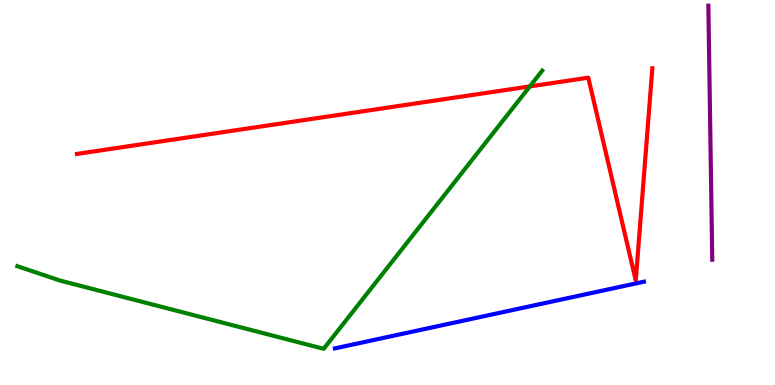[{'lines': ['blue', 'red'], 'intersections': []}, {'lines': ['green', 'red'], 'intersections': [{'x': 6.84, 'y': 7.76}]}, {'lines': ['purple', 'red'], 'intersections': []}, {'lines': ['blue', 'green'], 'intersections': []}, {'lines': ['blue', 'purple'], 'intersections': []}, {'lines': ['green', 'purple'], 'intersections': []}]